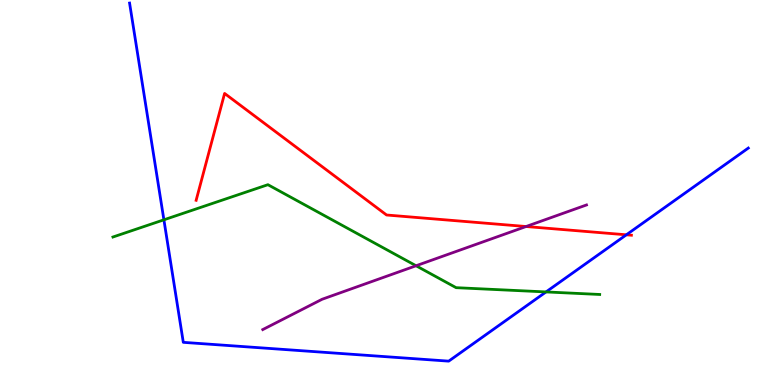[{'lines': ['blue', 'red'], 'intersections': [{'x': 8.08, 'y': 3.9}]}, {'lines': ['green', 'red'], 'intersections': []}, {'lines': ['purple', 'red'], 'intersections': [{'x': 6.79, 'y': 4.12}]}, {'lines': ['blue', 'green'], 'intersections': [{'x': 2.11, 'y': 4.29}, {'x': 7.05, 'y': 2.42}]}, {'lines': ['blue', 'purple'], 'intersections': []}, {'lines': ['green', 'purple'], 'intersections': [{'x': 5.37, 'y': 3.1}]}]